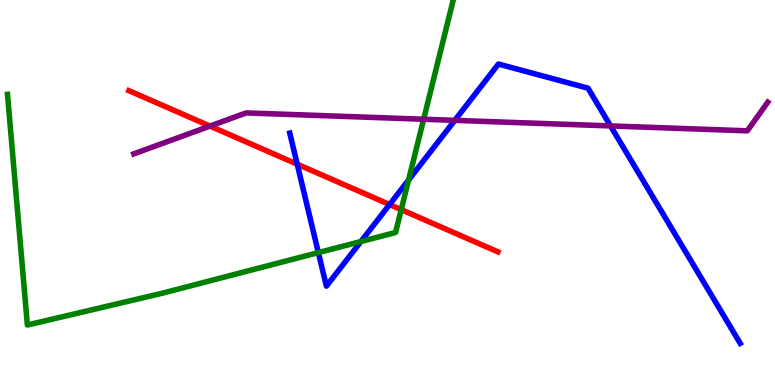[{'lines': ['blue', 'red'], 'intersections': [{'x': 3.83, 'y': 5.74}, {'x': 5.03, 'y': 4.69}]}, {'lines': ['green', 'red'], 'intersections': [{'x': 5.18, 'y': 4.55}]}, {'lines': ['purple', 'red'], 'intersections': [{'x': 2.71, 'y': 6.73}]}, {'lines': ['blue', 'green'], 'intersections': [{'x': 4.11, 'y': 3.44}, {'x': 4.66, 'y': 3.73}, {'x': 5.27, 'y': 5.32}]}, {'lines': ['blue', 'purple'], 'intersections': [{'x': 5.87, 'y': 6.87}, {'x': 7.88, 'y': 6.73}]}, {'lines': ['green', 'purple'], 'intersections': [{'x': 5.47, 'y': 6.9}]}]